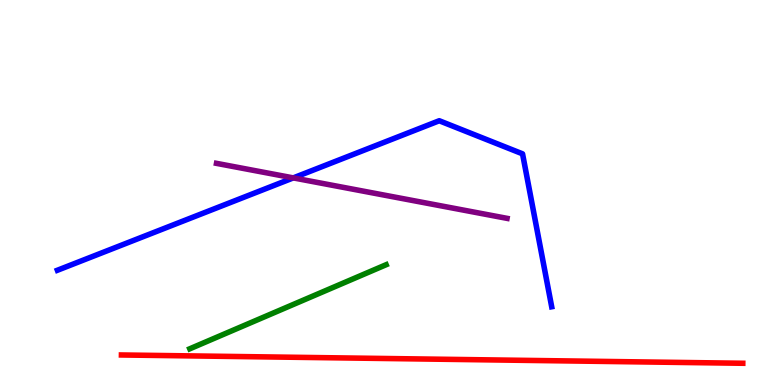[{'lines': ['blue', 'red'], 'intersections': []}, {'lines': ['green', 'red'], 'intersections': []}, {'lines': ['purple', 'red'], 'intersections': []}, {'lines': ['blue', 'green'], 'intersections': []}, {'lines': ['blue', 'purple'], 'intersections': [{'x': 3.78, 'y': 5.38}]}, {'lines': ['green', 'purple'], 'intersections': []}]